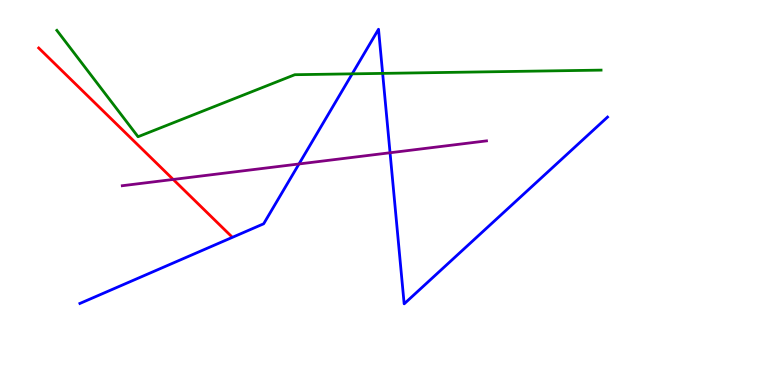[{'lines': ['blue', 'red'], 'intersections': []}, {'lines': ['green', 'red'], 'intersections': []}, {'lines': ['purple', 'red'], 'intersections': [{'x': 2.23, 'y': 5.34}]}, {'lines': ['blue', 'green'], 'intersections': [{'x': 4.54, 'y': 8.08}, {'x': 4.94, 'y': 8.09}]}, {'lines': ['blue', 'purple'], 'intersections': [{'x': 3.86, 'y': 5.74}, {'x': 5.03, 'y': 6.03}]}, {'lines': ['green', 'purple'], 'intersections': []}]